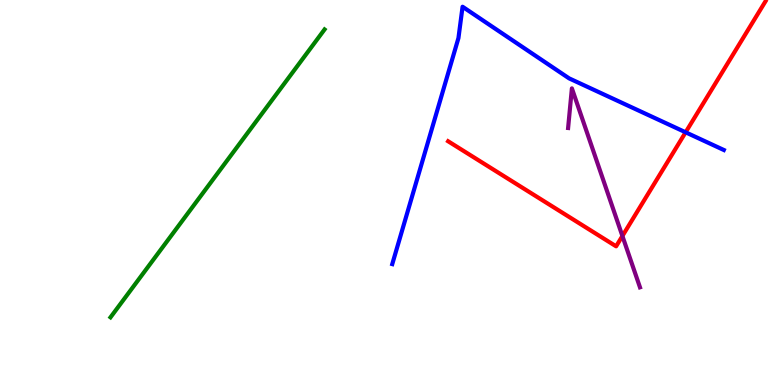[{'lines': ['blue', 'red'], 'intersections': [{'x': 8.85, 'y': 6.56}]}, {'lines': ['green', 'red'], 'intersections': []}, {'lines': ['purple', 'red'], 'intersections': [{'x': 8.03, 'y': 3.87}]}, {'lines': ['blue', 'green'], 'intersections': []}, {'lines': ['blue', 'purple'], 'intersections': []}, {'lines': ['green', 'purple'], 'intersections': []}]